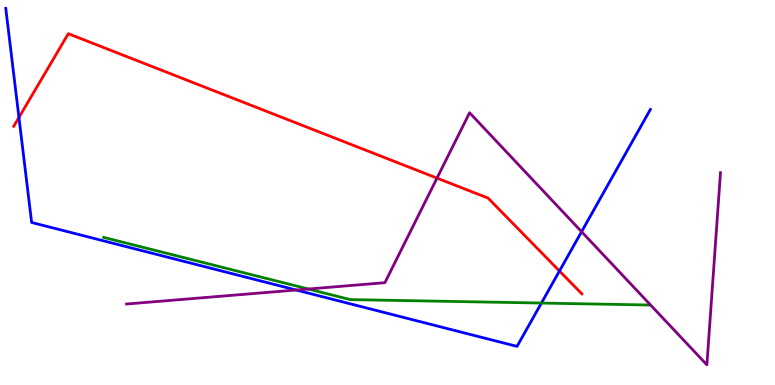[{'lines': ['blue', 'red'], 'intersections': [{'x': 0.244, 'y': 6.95}, {'x': 7.22, 'y': 2.96}]}, {'lines': ['green', 'red'], 'intersections': []}, {'lines': ['purple', 'red'], 'intersections': [{'x': 5.64, 'y': 5.37}]}, {'lines': ['blue', 'green'], 'intersections': [{'x': 6.99, 'y': 2.13}]}, {'lines': ['blue', 'purple'], 'intersections': [{'x': 3.82, 'y': 2.47}, {'x': 7.5, 'y': 3.98}]}, {'lines': ['green', 'purple'], 'intersections': [{'x': 3.98, 'y': 2.49}]}]